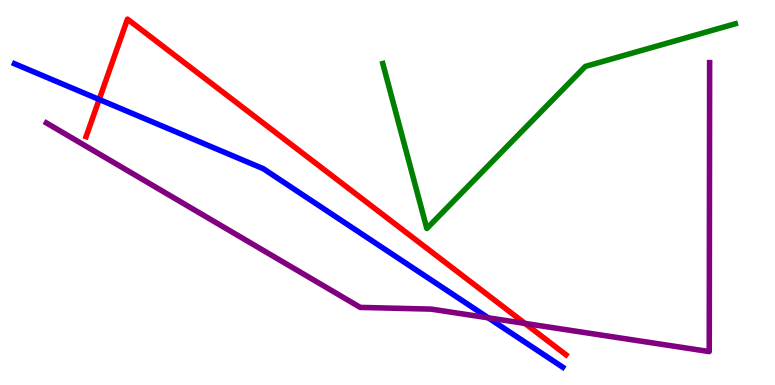[{'lines': ['blue', 'red'], 'intersections': [{'x': 1.28, 'y': 7.42}]}, {'lines': ['green', 'red'], 'intersections': []}, {'lines': ['purple', 'red'], 'intersections': [{'x': 6.77, 'y': 1.6}]}, {'lines': ['blue', 'green'], 'intersections': []}, {'lines': ['blue', 'purple'], 'intersections': [{'x': 6.3, 'y': 1.74}]}, {'lines': ['green', 'purple'], 'intersections': []}]